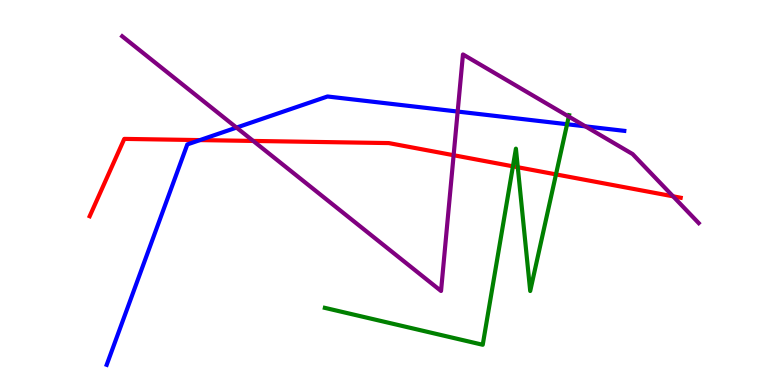[{'lines': ['blue', 'red'], 'intersections': [{'x': 2.58, 'y': 6.36}]}, {'lines': ['green', 'red'], 'intersections': [{'x': 6.62, 'y': 5.68}, {'x': 6.68, 'y': 5.66}, {'x': 7.17, 'y': 5.47}]}, {'lines': ['purple', 'red'], 'intersections': [{'x': 3.27, 'y': 6.34}, {'x': 5.85, 'y': 5.97}, {'x': 8.68, 'y': 4.9}]}, {'lines': ['blue', 'green'], 'intersections': [{'x': 7.32, 'y': 6.77}]}, {'lines': ['blue', 'purple'], 'intersections': [{'x': 3.05, 'y': 6.69}, {'x': 5.91, 'y': 7.1}, {'x': 7.55, 'y': 6.72}]}, {'lines': ['green', 'purple'], 'intersections': [{'x': 7.34, 'y': 6.97}]}]